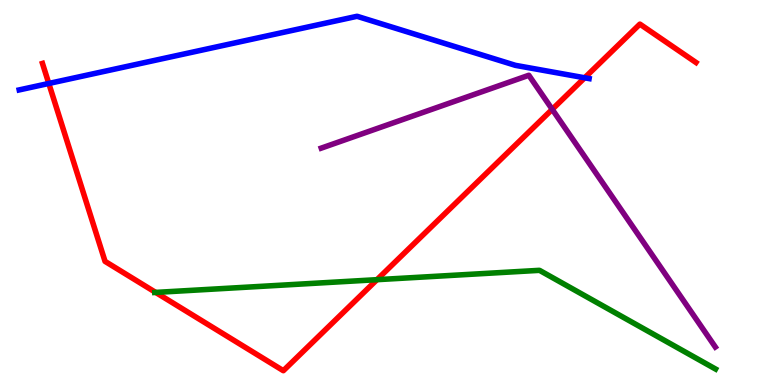[{'lines': ['blue', 'red'], 'intersections': [{'x': 0.63, 'y': 7.83}, {'x': 7.54, 'y': 7.98}]}, {'lines': ['green', 'red'], 'intersections': [{'x': 2.01, 'y': 2.4}, {'x': 4.86, 'y': 2.74}]}, {'lines': ['purple', 'red'], 'intersections': [{'x': 7.13, 'y': 7.16}]}, {'lines': ['blue', 'green'], 'intersections': []}, {'lines': ['blue', 'purple'], 'intersections': []}, {'lines': ['green', 'purple'], 'intersections': []}]